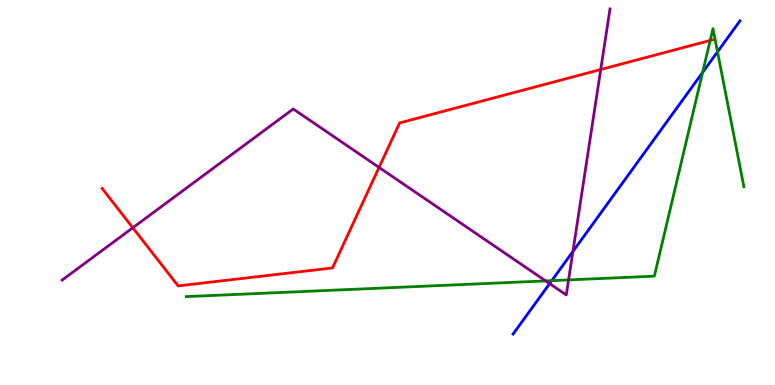[{'lines': ['blue', 'red'], 'intersections': []}, {'lines': ['green', 'red'], 'intersections': [{'x': 9.16, 'y': 8.95}]}, {'lines': ['purple', 'red'], 'intersections': [{'x': 1.71, 'y': 4.08}, {'x': 4.89, 'y': 5.65}, {'x': 7.75, 'y': 8.19}]}, {'lines': ['blue', 'green'], 'intersections': [{'x': 7.12, 'y': 2.71}, {'x': 9.07, 'y': 8.12}, {'x': 9.26, 'y': 8.65}]}, {'lines': ['blue', 'purple'], 'intersections': [{'x': 7.09, 'y': 2.63}, {'x': 7.39, 'y': 3.47}]}, {'lines': ['green', 'purple'], 'intersections': [{'x': 7.04, 'y': 2.7}, {'x': 7.34, 'y': 2.73}]}]